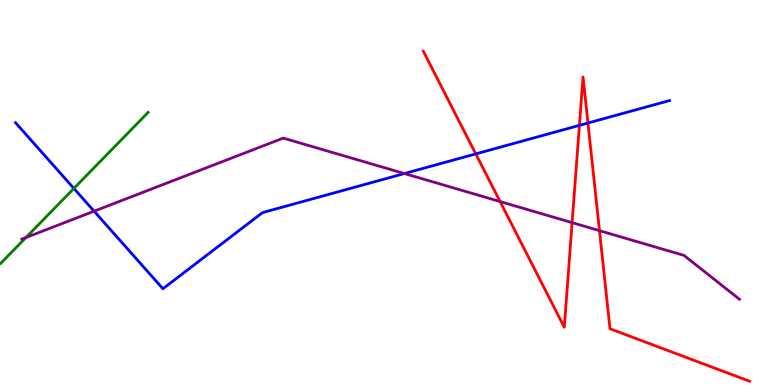[{'lines': ['blue', 'red'], 'intersections': [{'x': 6.14, 'y': 6.0}, {'x': 7.48, 'y': 6.74}, {'x': 7.59, 'y': 6.8}]}, {'lines': ['green', 'red'], 'intersections': []}, {'lines': ['purple', 'red'], 'intersections': [{'x': 6.45, 'y': 4.76}, {'x': 7.38, 'y': 4.22}, {'x': 7.74, 'y': 4.01}]}, {'lines': ['blue', 'green'], 'intersections': [{'x': 0.953, 'y': 5.11}]}, {'lines': ['blue', 'purple'], 'intersections': [{'x': 1.21, 'y': 4.51}, {'x': 5.22, 'y': 5.49}]}, {'lines': ['green', 'purple'], 'intersections': [{'x': 0.334, 'y': 3.83}]}]